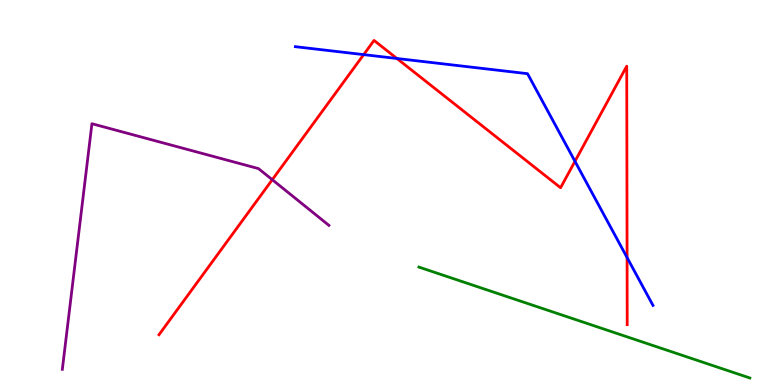[{'lines': ['blue', 'red'], 'intersections': [{'x': 4.69, 'y': 8.58}, {'x': 5.12, 'y': 8.48}, {'x': 7.42, 'y': 5.81}, {'x': 8.09, 'y': 3.31}]}, {'lines': ['green', 'red'], 'intersections': []}, {'lines': ['purple', 'red'], 'intersections': [{'x': 3.51, 'y': 5.33}]}, {'lines': ['blue', 'green'], 'intersections': []}, {'lines': ['blue', 'purple'], 'intersections': []}, {'lines': ['green', 'purple'], 'intersections': []}]